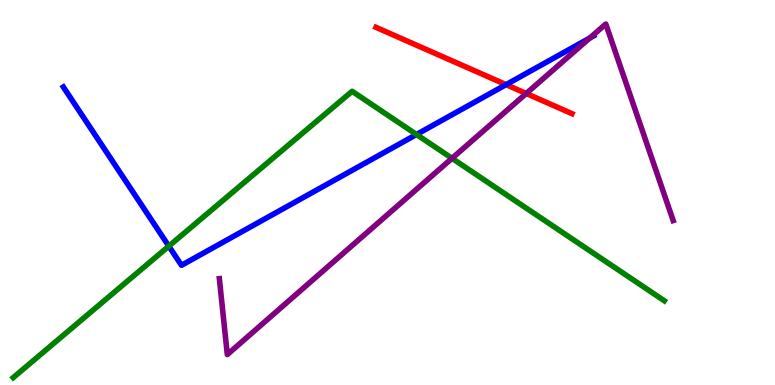[{'lines': ['blue', 'red'], 'intersections': [{'x': 6.53, 'y': 7.8}]}, {'lines': ['green', 'red'], 'intersections': []}, {'lines': ['purple', 'red'], 'intersections': [{'x': 6.79, 'y': 7.57}]}, {'lines': ['blue', 'green'], 'intersections': [{'x': 2.18, 'y': 3.61}, {'x': 5.37, 'y': 6.51}]}, {'lines': ['blue', 'purple'], 'intersections': [{'x': 7.61, 'y': 9.01}]}, {'lines': ['green', 'purple'], 'intersections': [{'x': 5.83, 'y': 5.89}]}]